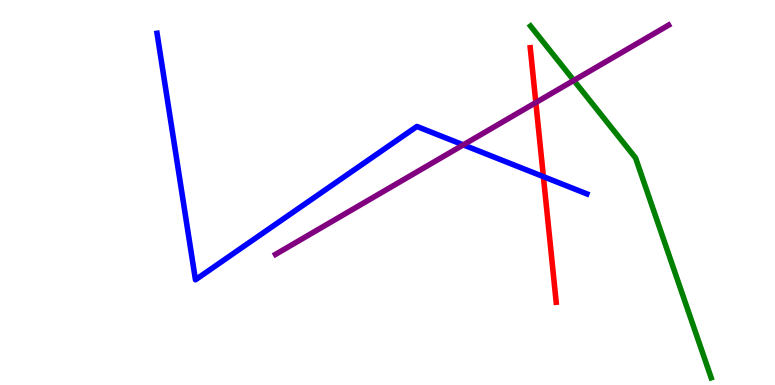[{'lines': ['blue', 'red'], 'intersections': [{'x': 7.01, 'y': 5.41}]}, {'lines': ['green', 'red'], 'intersections': []}, {'lines': ['purple', 'red'], 'intersections': [{'x': 6.91, 'y': 7.34}]}, {'lines': ['blue', 'green'], 'intersections': []}, {'lines': ['blue', 'purple'], 'intersections': [{'x': 5.98, 'y': 6.24}]}, {'lines': ['green', 'purple'], 'intersections': [{'x': 7.4, 'y': 7.91}]}]